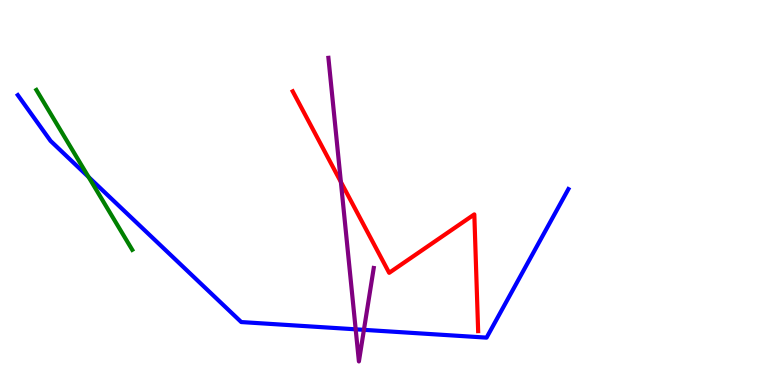[{'lines': ['blue', 'red'], 'intersections': []}, {'lines': ['green', 'red'], 'intersections': []}, {'lines': ['purple', 'red'], 'intersections': [{'x': 4.4, 'y': 5.27}]}, {'lines': ['blue', 'green'], 'intersections': [{'x': 1.14, 'y': 5.4}]}, {'lines': ['blue', 'purple'], 'intersections': [{'x': 4.59, 'y': 1.45}, {'x': 4.7, 'y': 1.43}]}, {'lines': ['green', 'purple'], 'intersections': []}]